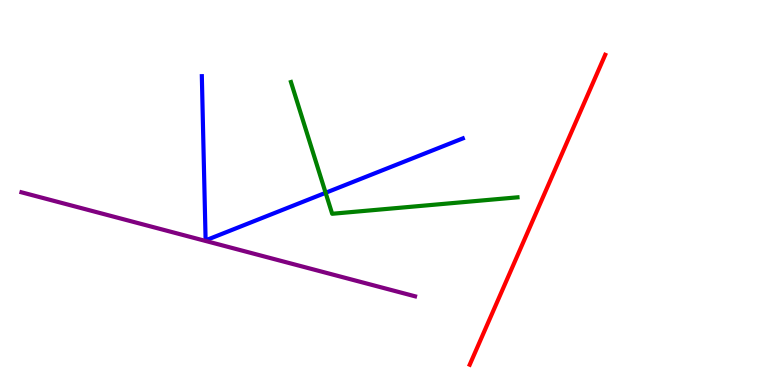[{'lines': ['blue', 'red'], 'intersections': []}, {'lines': ['green', 'red'], 'intersections': []}, {'lines': ['purple', 'red'], 'intersections': []}, {'lines': ['blue', 'green'], 'intersections': [{'x': 4.2, 'y': 4.99}]}, {'lines': ['blue', 'purple'], 'intersections': []}, {'lines': ['green', 'purple'], 'intersections': []}]